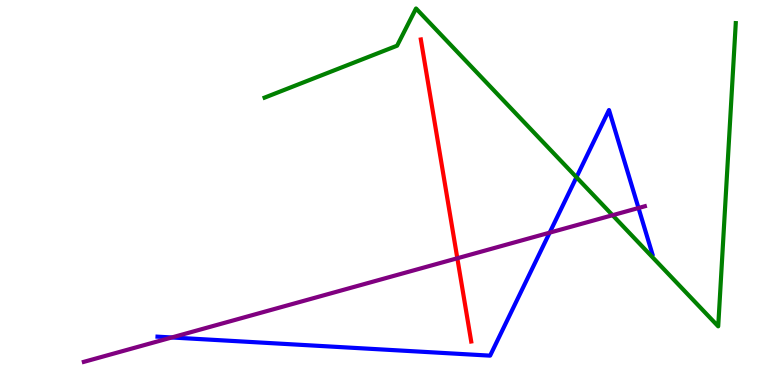[{'lines': ['blue', 'red'], 'intersections': []}, {'lines': ['green', 'red'], 'intersections': []}, {'lines': ['purple', 'red'], 'intersections': [{'x': 5.9, 'y': 3.29}]}, {'lines': ['blue', 'green'], 'intersections': [{'x': 7.44, 'y': 5.4}]}, {'lines': ['blue', 'purple'], 'intersections': [{'x': 2.22, 'y': 1.23}, {'x': 7.09, 'y': 3.96}, {'x': 8.24, 'y': 4.6}]}, {'lines': ['green', 'purple'], 'intersections': [{'x': 7.9, 'y': 4.41}]}]